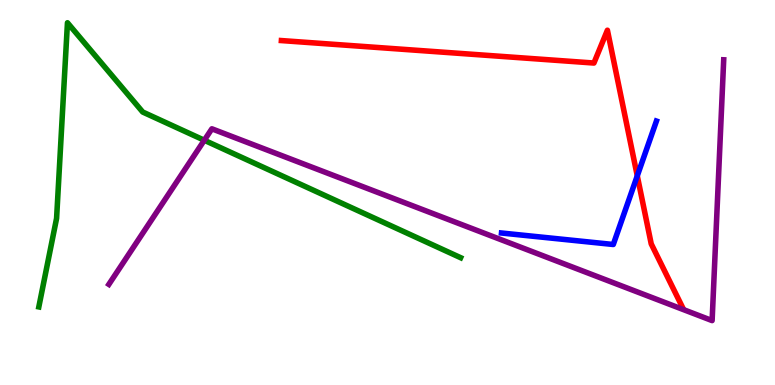[{'lines': ['blue', 'red'], 'intersections': [{'x': 8.22, 'y': 5.43}]}, {'lines': ['green', 'red'], 'intersections': []}, {'lines': ['purple', 'red'], 'intersections': []}, {'lines': ['blue', 'green'], 'intersections': []}, {'lines': ['blue', 'purple'], 'intersections': []}, {'lines': ['green', 'purple'], 'intersections': [{'x': 2.64, 'y': 6.36}]}]